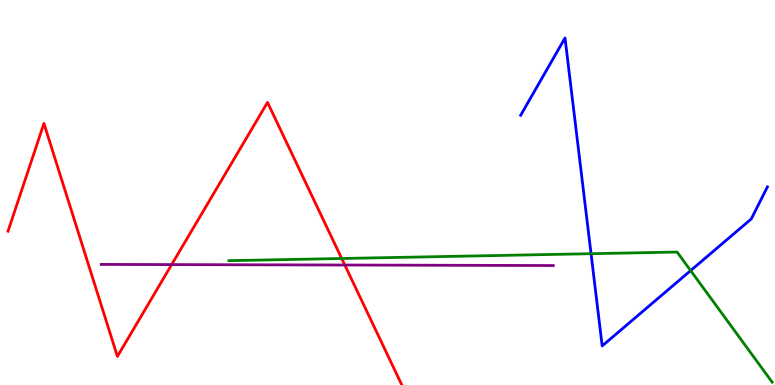[{'lines': ['blue', 'red'], 'intersections': []}, {'lines': ['green', 'red'], 'intersections': [{'x': 4.41, 'y': 3.29}]}, {'lines': ['purple', 'red'], 'intersections': [{'x': 2.22, 'y': 3.13}, {'x': 4.45, 'y': 3.12}]}, {'lines': ['blue', 'green'], 'intersections': [{'x': 7.63, 'y': 3.41}, {'x': 8.91, 'y': 2.97}]}, {'lines': ['blue', 'purple'], 'intersections': []}, {'lines': ['green', 'purple'], 'intersections': []}]